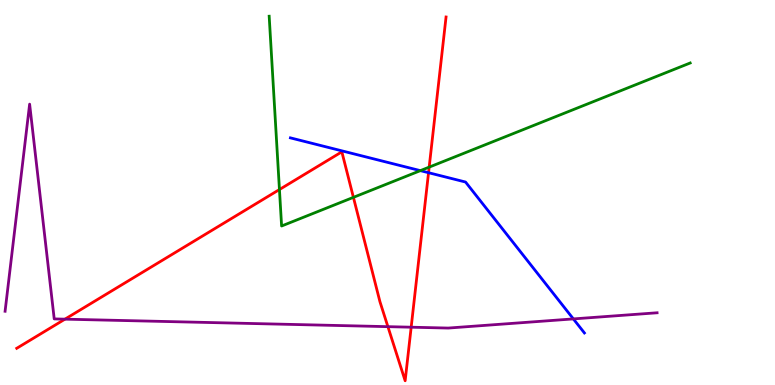[{'lines': ['blue', 'red'], 'intersections': [{'x': 5.53, 'y': 5.51}]}, {'lines': ['green', 'red'], 'intersections': [{'x': 3.61, 'y': 5.08}, {'x': 4.56, 'y': 4.87}, {'x': 5.54, 'y': 5.66}]}, {'lines': ['purple', 'red'], 'intersections': [{'x': 0.838, 'y': 1.71}, {'x': 5.01, 'y': 1.52}, {'x': 5.31, 'y': 1.5}]}, {'lines': ['blue', 'green'], 'intersections': [{'x': 5.42, 'y': 5.57}]}, {'lines': ['blue', 'purple'], 'intersections': [{'x': 7.4, 'y': 1.72}]}, {'lines': ['green', 'purple'], 'intersections': []}]